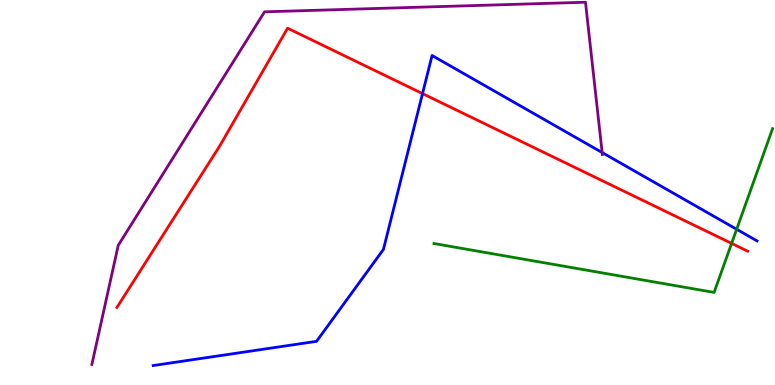[{'lines': ['blue', 'red'], 'intersections': [{'x': 5.45, 'y': 7.57}]}, {'lines': ['green', 'red'], 'intersections': [{'x': 9.44, 'y': 3.68}]}, {'lines': ['purple', 'red'], 'intersections': []}, {'lines': ['blue', 'green'], 'intersections': [{'x': 9.51, 'y': 4.04}]}, {'lines': ['blue', 'purple'], 'intersections': [{'x': 7.77, 'y': 6.04}]}, {'lines': ['green', 'purple'], 'intersections': []}]